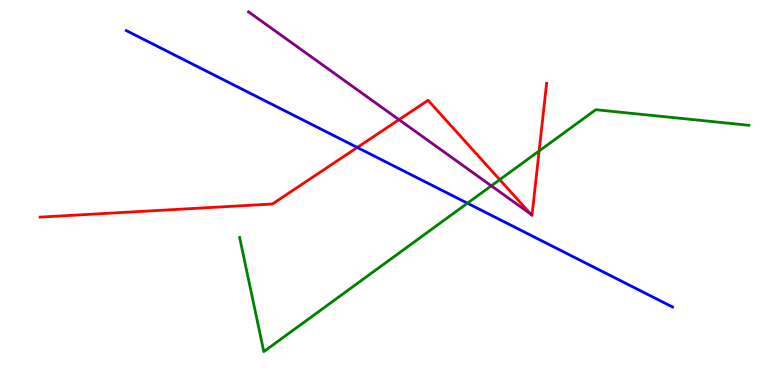[{'lines': ['blue', 'red'], 'intersections': [{'x': 4.61, 'y': 6.17}]}, {'lines': ['green', 'red'], 'intersections': [{'x': 6.45, 'y': 5.33}, {'x': 6.96, 'y': 6.08}]}, {'lines': ['purple', 'red'], 'intersections': [{'x': 5.15, 'y': 6.89}, {'x': 6.85, 'y': 4.44}]}, {'lines': ['blue', 'green'], 'intersections': [{'x': 6.03, 'y': 4.72}]}, {'lines': ['blue', 'purple'], 'intersections': []}, {'lines': ['green', 'purple'], 'intersections': [{'x': 6.34, 'y': 5.17}]}]